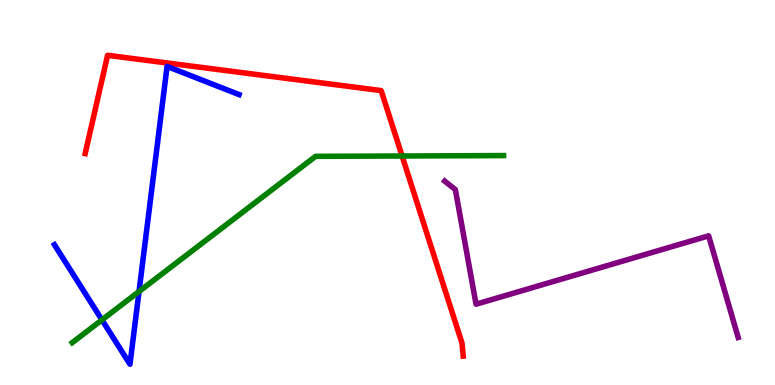[{'lines': ['blue', 'red'], 'intersections': []}, {'lines': ['green', 'red'], 'intersections': [{'x': 5.19, 'y': 5.95}]}, {'lines': ['purple', 'red'], 'intersections': []}, {'lines': ['blue', 'green'], 'intersections': [{'x': 1.32, 'y': 1.69}, {'x': 1.79, 'y': 2.43}]}, {'lines': ['blue', 'purple'], 'intersections': []}, {'lines': ['green', 'purple'], 'intersections': []}]